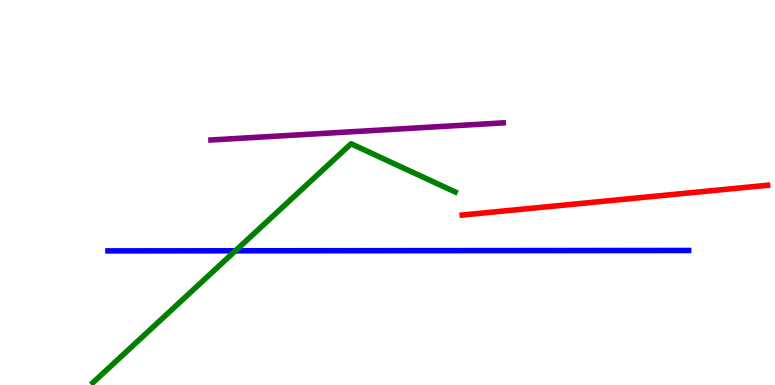[{'lines': ['blue', 'red'], 'intersections': []}, {'lines': ['green', 'red'], 'intersections': []}, {'lines': ['purple', 'red'], 'intersections': []}, {'lines': ['blue', 'green'], 'intersections': [{'x': 3.04, 'y': 3.49}]}, {'lines': ['blue', 'purple'], 'intersections': []}, {'lines': ['green', 'purple'], 'intersections': []}]